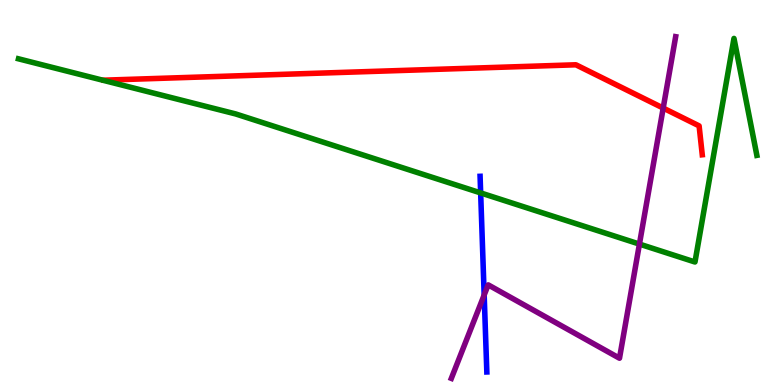[{'lines': ['blue', 'red'], 'intersections': []}, {'lines': ['green', 'red'], 'intersections': []}, {'lines': ['purple', 'red'], 'intersections': [{'x': 8.56, 'y': 7.19}]}, {'lines': ['blue', 'green'], 'intersections': [{'x': 6.2, 'y': 4.99}]}, {'lines': ['blue', 'purple'], 'intersections': [{'x': 6.25, 'y': 2.34}]}, {'lines': ['green', 'purple'], 'intersections': [{'x': 8.25, 'y': 3.66}]}]